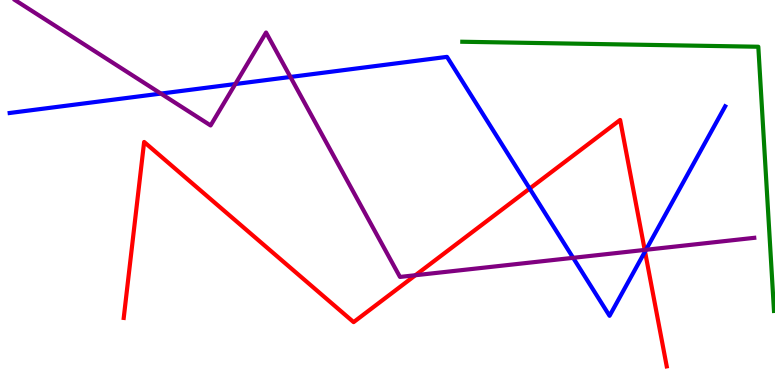[{'lines': ['blue', 'red'], 'intersections': [{'x': 6.83, 'y': 5.1}, {'x': 8.32, 'y': 3.47}]}, {'lines': ['green', 'red'], 'intersections': []}, {'lines': ['purple', 'red'], 'intersections': [{'x': 5.36, 'y': 2.85}, {'x': 8.32, 'y': 3.51}]}, {'lines': ['blue', 'green'], 'intersections': []}, {'lines': ['blue', 'purple'], 'intersections': [{'x': 2.08, 'y': 7.57}, {'x': 3.04, 'y': 7.82}, {'x': 3.75, 'y': 8.0}, {'x': 7.4, 'y': 3.3}, {'x': 8.34, 'y': 3.51}]}, {'lines': ['green', 'purple'], 'intersections': []}]